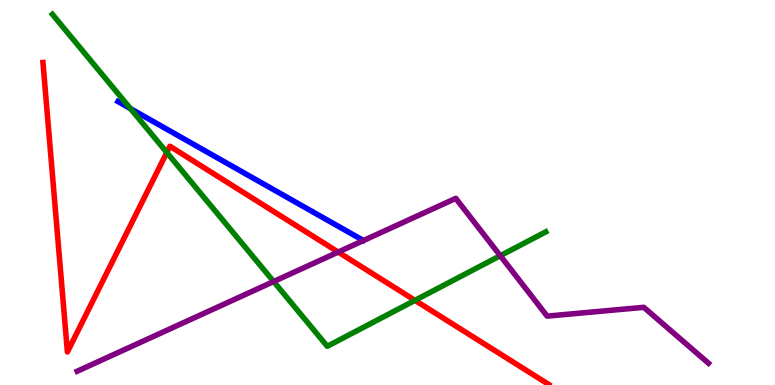[{'lines': ['blue', 'red'], 'intersections': []}, {'lines': ['green', 'red'], 'intersections': [{'x': 2.15, 'y': 6.04}, {'x': 5.35, 'y': 2.2}]}, {'lines': ['purple', 'red'], 'intersections': [{'x': 4.36, 'y': 3.45}]}, {'lines': ['blue', 'green'], 'intersections': [{'x': 1.68, 'y': 7.18}]}, {'lines': ['blue', 'purple'], 'intersections': []}, {'lines': ['green', 'purple'], 'intersections': [{'x': 3.53, 'y': 2.69}, {'x': 6.46, 'y': 3.36}]}]